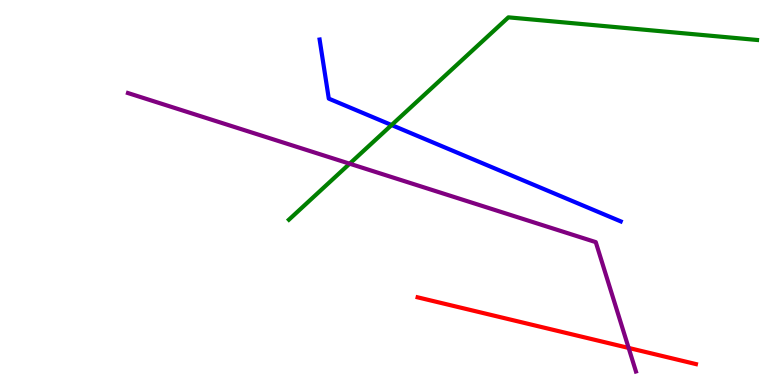[{'lines': ['blue', 'red'], 'intersections': []}, {'lines': ['green', 'red'], 'intersections': []}, {'lines': ['purple', 'red'], 'intersections': [{'x': 8.11, 'y': 0.963}]}, {'lines': ['blue', 'green'], 'intersections': [{'x': 5.05, 'y': 6.75}]}, {'lines': ['blue', 'purple'], 'intersections': []}, {'lines': ['green', 'purple'], 'intersections': [{'x': 4.51, 'y': 5.75}]}]